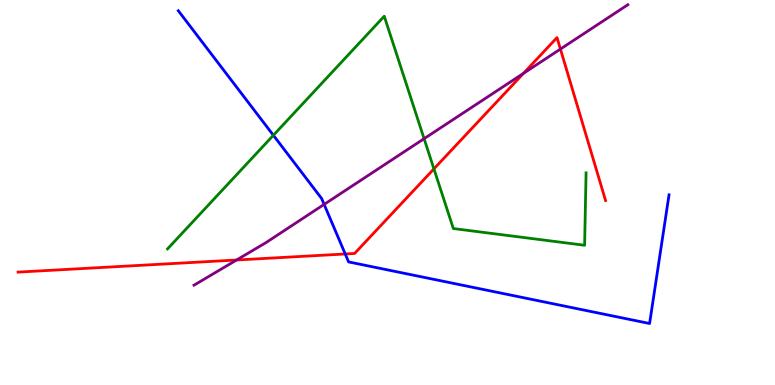[{'lines': ['blue', 'red'], 'intersections': [{'x': 4.45, 'y': 3.4}]}, {'lines': ['green', 'red'], 'intersections': [{'x': 5.6, 'y': 5.61}]}, {'lines': ['purple', 'red'], 'intersections': [{'x': 3.05, 'y': 3.25}, {'x': 6.75, 'y': 8.1}, {'x': 7.23, 'y': 8.73}]}, {'lines': ['blue', 'green'], 'intersections': [{'x': 3.53, 'y': 6.49}]}, {'lines': ['blue', 'purple'], 'intersections': [{'x': 4.18, 'y': 4.69}]}, {'lines': ['green', 'purple'], 'intersections': [{'x': 5.47, 'y': 6.4}]}]